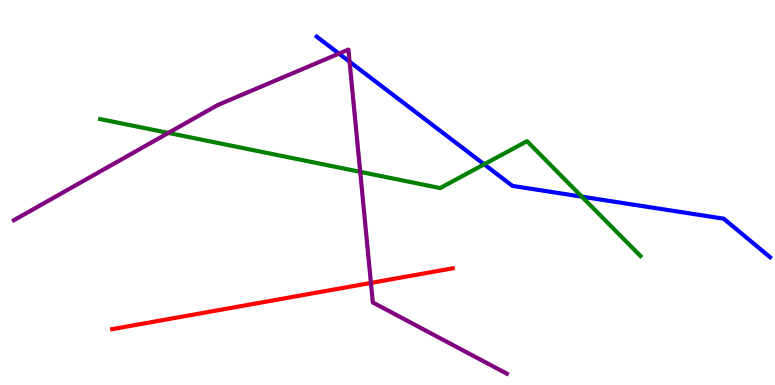[{'lines': ['blue', 'red'], 'intersections': []}, {'lines': ['green', 'red'], 'intersections': []}, {'lines': ['purple', 'red'], 'intersections': [{'x': 4.79, 'y': 2.65}]}, {'lines': ['blue', 'green'], 'intersections': [{'x': 6.25, 'y': 5.73}, {'x': 7.51, 'y': 4.89}]}, {'lines': ['blue', 'purple'], 'intersections': [{'x': 4.37, 'y': 8.61}, {'x': 4.51, 'y': 8.4}]}, {'lines': ['green', 'purple'], 'intersections': [{'x': 2.17, 'y': 6.55}, {'x': 4.65, 'y': 5.54}]}]